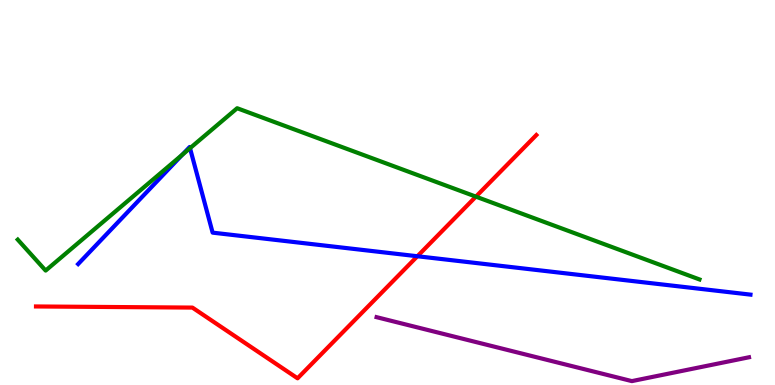[{'lines': ['blue', 'red'], 'intersections': [{'x': 5.39, 'y': 3.34}]}, {'lines': ['green', 'red'], 'intersections': [{'x': 6.14, 'y': 4.89}]}, {'lines': ['purple', 'red'], 'intersections': []}, {'lines': ['blue', 'green'], 'intersections': [{'x': 2.35, 'y': 5.98}, {'x': 2.45, 'y': 6.15}]}, {'lines': ['blue', 'purple'], 'intersections': []}, {'lines': ['green', 'purple'], 'intersections': []}]